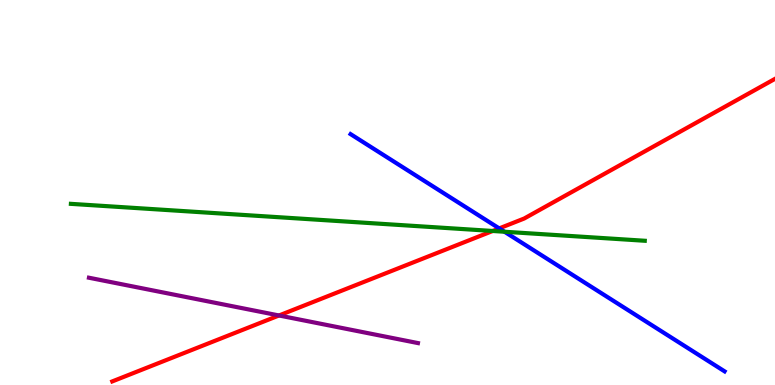[{'lines': ['blue', 'red'], 'intersections': [{'x': 6.44, 'y': 4.07}]}, {'lines': ['green', 'red'], 'intersections': [{'x': 6.36, 'y': 4.0}]}, {'lines': ['purple', 'red'], 'intersections': [{'x': 3.6, 'y': 1.81}]}, {'lines': ['blue', 'green'], 'intersections': [{'x': 6.51, 'y': 3.98}]}, {'lines': ['blue', 'purple'], 'intersections': []}, {'lines': ['green', 'purple'], 'intersections': []}]